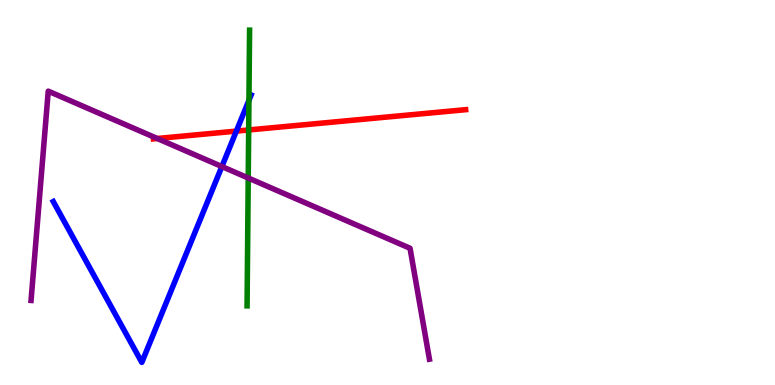[{'lines': ['blue', 'red'], 'intersections': [{'x': 3.05, 'y': 6.59}]}, {'lines': ['green', 'red'], 'intersections': [{'x': 3.21, 'y': 6.62}]}, {'lines': ['purple', 'red'], 'intersections': [{'x': 2.03, 'y': 6.4}]}, {'lines': ['blue', 'green'], 'intersections': [{'x': 3.21, 'y': 7.39}]}, {'lines': ['blue', 'purple'], 'intersections': [{'x': 2.86, 'y': 5.67}]}, {'lines': ['green', 'purple'], 'intersections': [{'x': 3.2, 'y': 5.38}]}]